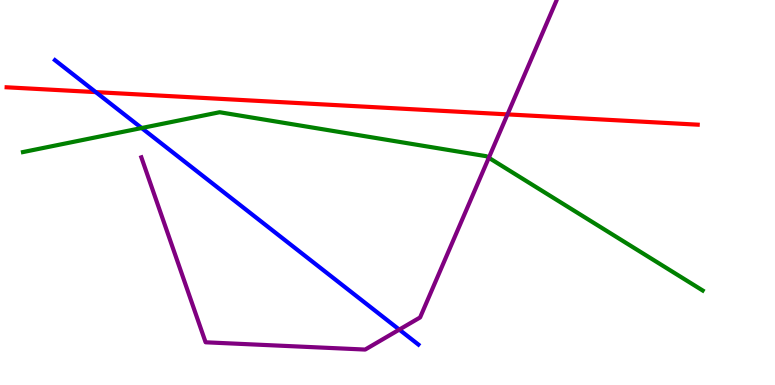[{'lines': ['blue', 'red'], 'intersections': [{'x': 1.24, 'y': 7.61}]}, {'lines': ['green', 'red'], 'intersections': []}, {'lines': ['purple', 'red'], 'intersections': [{'x': 6.55, 'y': 7.03}]}, {'lines': ['blue', 'green'], 'intersections': [{'x': 1.83, 'y': 6.67}]}, {'lines': ['blue', 'purple'], 'intersections': [{'x': 5.15, 'y': 1.44}]}, {'lines': ['green', 'purple'], 'intersections': [{'x': 6.31, 'y': 5.9}]}]